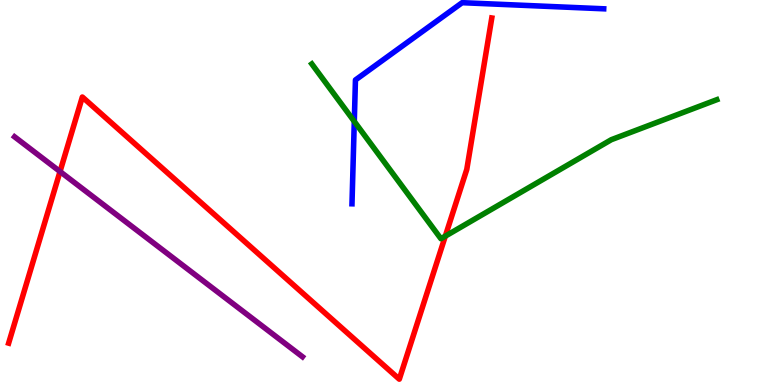[{'lines': ['blue', 'red'], 'intersections': []}, {'lines': ['green', 'red'], 'intersections': [{'x': 5.75, 'y': 3.87}]}, {'lines': ['purple', 'red'], 'intersections': [{'x': 0.775, 'y': 5.54}]}, {'lines': ['blue', 'green'], 'intersections': [{'x': 4.57, 'y': 6.85}]}, {'lines': ['blue', 'purple'], 'intersections': []}, {'lines': ['green', 'purple'], 'intersections': []}]